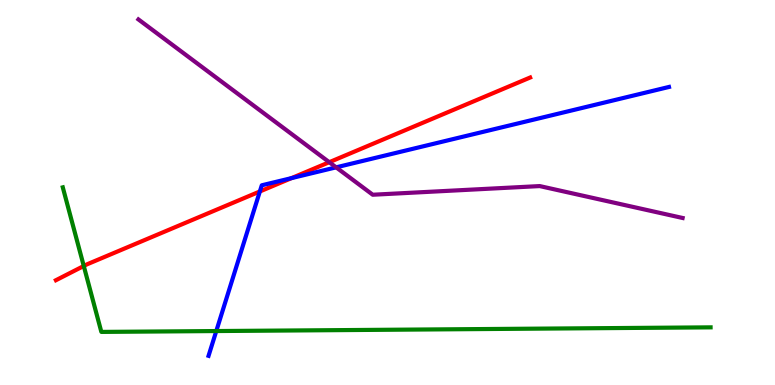[{'lines': ['blue', 'red'], 'intersections': [{'x': 3.35, 'y': 5.03}, {'x': 3.76, 'y': 5.37}]}, {'lines': ['green', 'red'], 'intersections': [{'x': 1.08, 'y': 3.09}]}, {'lines': ['purple', 'red'], 'intersections': [{'x': 4.25, 'y': 5.79}]}, {'lines': ['blue', 'green'], 'intersections': [{'x': 2.79, 'y': 1.4}]}, {'lines': ['blue', 'purple'], 'intersections': [{'x': 4.34, 'y': 5.65}]}, {'lines': ['green', 'purple'], 'intersections': []}]